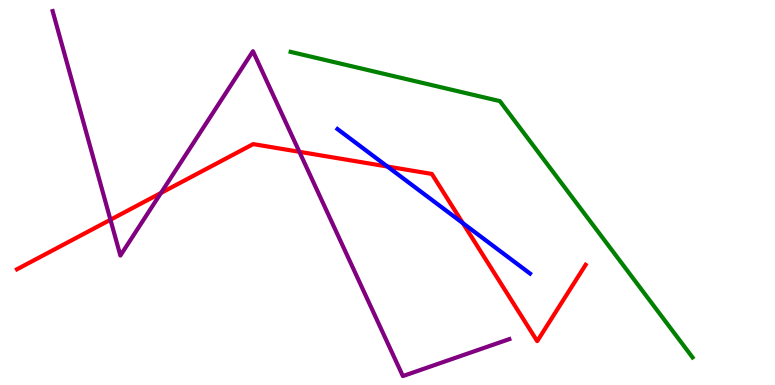[{'lines': ['blue', 'red'], 'intersections': [{'x': 5.0, 'y': 5.68}, {'x': 5.97, 'y': 4.2}]}, {'lines': ['green', 'red'], 'intersections': []}, {'lines': ['purple', 'red'], 'intersections': [{'x': 1.43, 'y': 4.29}, {'x': 2.08, 'y': 4.99}, {'x': 3.86, 'y': 6.06}]}, {'lines': ['blue', 'green'], 'intersections': []}, {'lines': ['blue', 'purple'], 'intersections': []}, {'lines': ['green', 'purple'], 'intersections': []}]